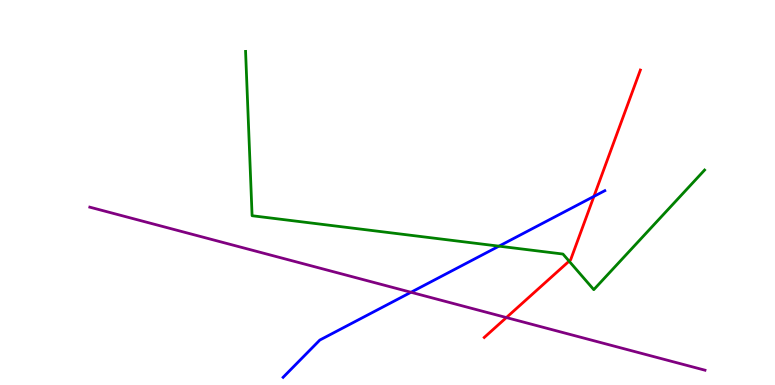[{'lines': ['blue', 'red'], 'intersections': [{'x': 7.66, 'y': 4.9}]}, {'lines': ['green', 'red'], 'intersections': [{'x': 7.34, 'y': 3.22}]}, {'lines': ['purple', 'red'], 'intersections': [{'x': 6.53, 'y': 1.75}]}, {'lines': ['blue', 'green'], 'intersections': [{'x': 6.44, 'y': 3.61}]}, {'lines': ['blue', 'purple'], 'intersections': [{'x': 5.3, 'y': 2.41}]}, {'lines': ['green', 'purple'], 'intersections': []}]